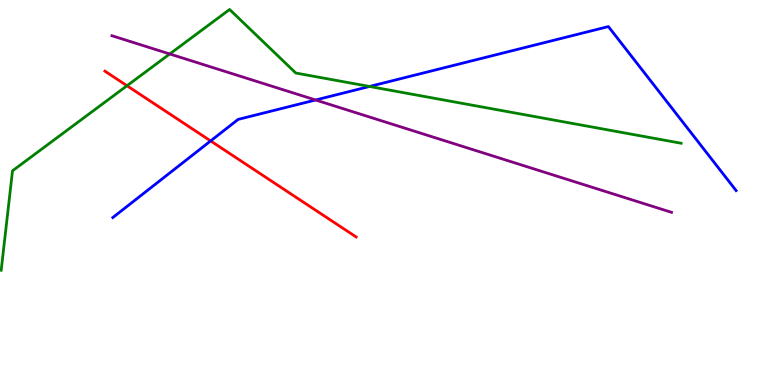[{'lines': ['blue', 'red'], 'intersections': [{'x': 2.72, 'y': 6.34}]}, {'lines': ['green', 'red'], 'intersections': [{'x': 1.64, 'y': 7.77}]}, {'lines': ['purple', 'red'], 'intersections': []}, {'lines': ['blue', 'green'], 'intersections': [{'x': 4.77, 'y': 7.75}]}, {'lines': ['blue', 'purple'], 'intersections': [{'x': 4.07, 'y': 7.4}]}, {'lines': ['green', 'purple'], 'intersections': [{'x': 2.19, 'y': 8.6}]}]